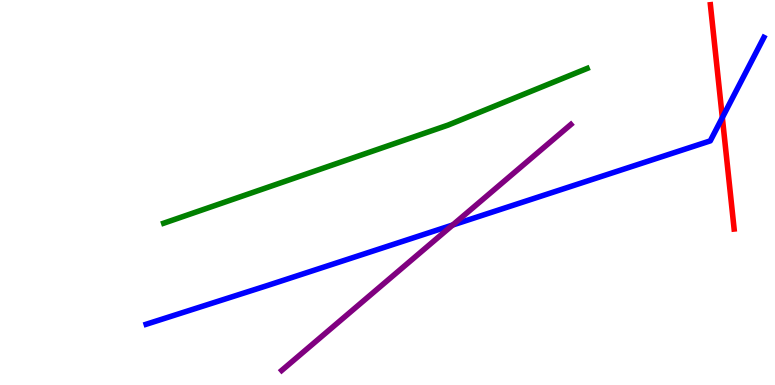[{'lines': ['blue', 'red'], 'intersections': [{'x': 9.32, 'y': 6.95}]}, {'lines': ['green', 'red'], 'intersections': []}, {'lines': ['purple', 'red'], 'intersections': []}, {'lines': ['blue', 'green'], 'intersections': []}, {'lines': ['blue', 'purple'], 'intersections': [{'x': 5.84, 'y': 4.16}]}, {'lines': ['green', 'purple'], 'intersections': []}]